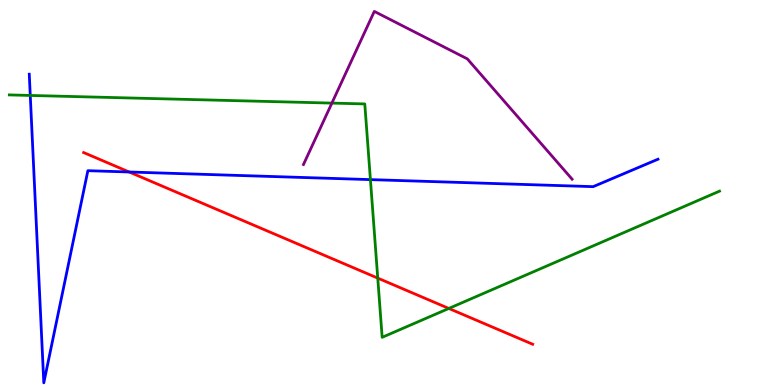[{'lines': ['blue', 'red'], 'intersections': [{'x': 1.67, 'y': 5.53}]}, {'lines': ['green', 'red'], 'intersections': [{'x': 4.87, 'y': 2.78}, {'x': 5.79, 'y': 1.99}]}, {'lines': ['purple', 'red'], 'intersections': []}, {'lines': ['blue', 'green'], 'intersections': [{'x': 0.391, 'y': 7.52}, {'x': 4.78, 'y': 5.33}]}, {'lines': ['blue', 'purple'], 'intersections': []}, {'lines': ['green', 'purple'], 'intersections': [{'x': 4.28, 'y': 7.32}]}]